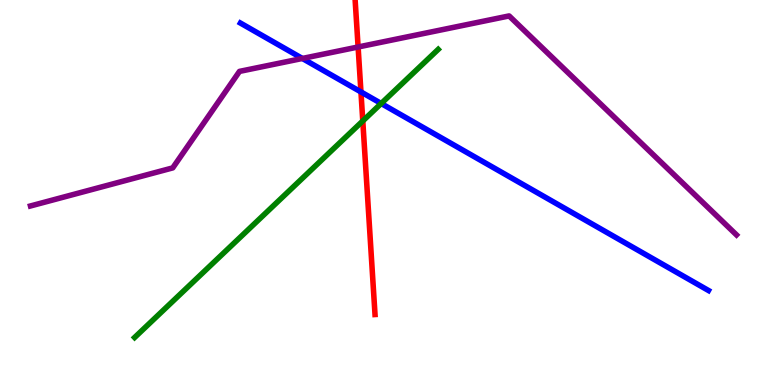[{'lines': ['blue', 'red'], 'intersections': [{'x': 4.66, 'y': 7.61}]}, {'lines': ['green', 'red'], 'intersections': [{'x': 4.68, 'y': 6.86}]}, {'lines': ['purple', 'red'], 'intersections': [{'x': 4.62, 'y': 8.78}]}, {'lines': ['blue', 'green'], 'intersections': [{'x': 4.92, 'y': 7.31}]}, {'lines': ['blue', 'purple'], 'intersections': [{'x': 3.9, 'y': 8.48}]}, {'lines': ['green', 'purple'], 'intersections': []}]